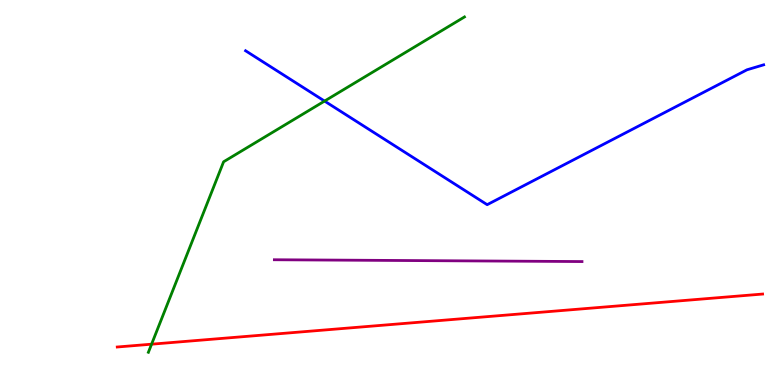[{'lines': ['blue', 'red'], 'intersections': []}, {'lines': ['green', 'red'], 'intersections': [{'x': 1.96, 'y': 1.06}]}, {'lines': ['purple', 'red'], 'intersections': []}, {'lines': ['blue', 'green'], 'intersections': [{'x': 4.19, 'y': 7.37}]}, {'lines': ['blue', 'purple'], 'intersections': []}, {'lines': ['green', 'purple'], 'intersections': []}]